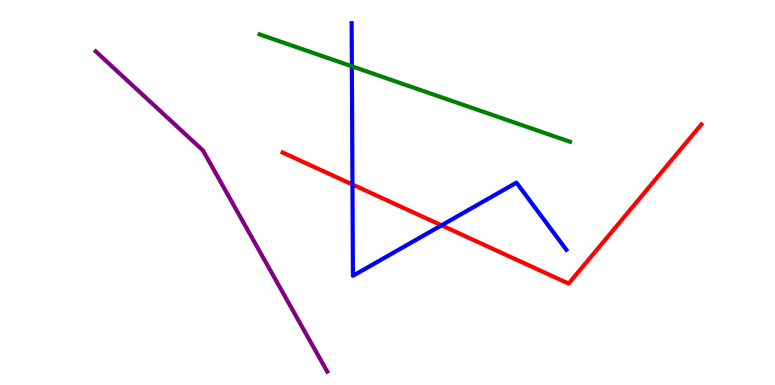[{'lines': ['blue', 'red'], 'intersections': [{'x': 4.55, 'y': 5.21}, {'x': 5.7, 'y': 4.15}]}, {'lines': ['green', 'red'], 'intersections': []}, {'lines': ['purple', 'red'], 'intersections': []}, {'lines': ['blue', 'green'], 'intersections': [{'x': 4.54, 'y': 8.28}]}, {'lines': ['blue', 'purple'], 'intersections': []}, {'lines': ['green', 'purple'], 'intersections': []}]